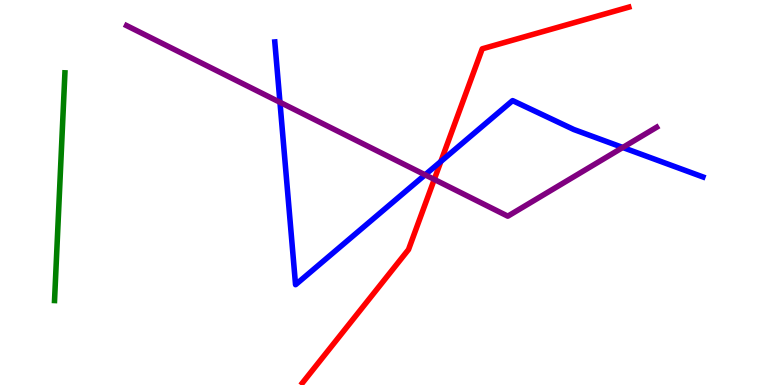[{'lines': ['blue', 'red'], 'intersections': [{'x': 5.69, 'y': 5.81}]}, {'lines': ['green', 'red'], 'intersections': []}, {'lines': ['purple', 'red'], 'intersections': [{'x': 5.6, 'y': 5.34}]}, {'lines': ['blue', 'green'], 'intersections': []}, {'lines': ['blue', 'purple'], 'intersections': [{'x': 3.61, 'y': 7.34}, {'x': 5.49, 'y': 5.46}, {'x': 8.04, 'y': 6.17}]}, {'lines': ['green', 'purple'], 'intersections': []}]